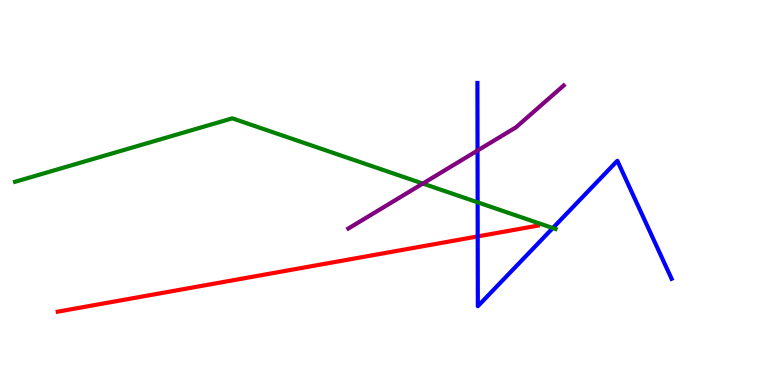[{'lines': ['blue', 'red'], 'intersections': [{'x': 6.16, 'y': 3.86}]}, {'lines': ['green', 'red'], 'intersections': []}, {'lines': ['purple', 'red'], 'intersections': []}, {'lines': ['blue', 'green'], 'intersections': [{'x': 6.16, 'y': 4.75}, {'x': 7.13, 'y': 4.08}]}, {'lines': ['blue', 'purple'], 'intersections': [{'x': 6.16, 'y': 6.09}]}, {'lines': ['green', 'purple'], 'intersections': [{'x': 5.46, 'y': 5.23}]}]